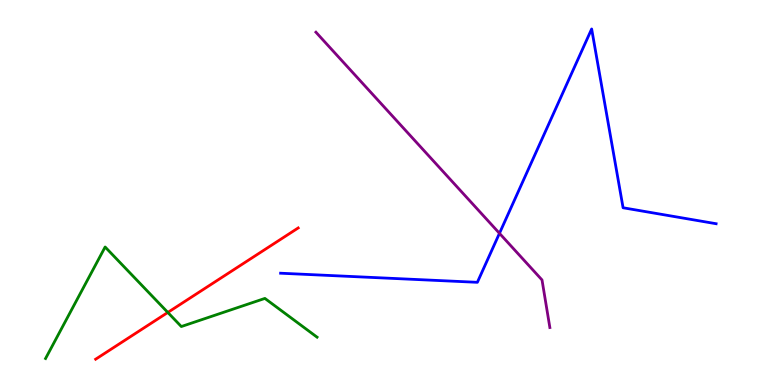[{'lines': ['blue', 'red'], 'intersections': []}, {'lines': ['green', 'red'], 'intersections': [{'x': 2.17, 'y': 1.88}]}, {'lines': ['purple', 'red'], 'intersections': []}, {'lines': ['blue', 'green'], 'intersections': []}, {'lines': ['blue', 'purple'], 'intersections': [{'x': 6.44, 'y': 3.94}]}, {'lines': ['green', 'purple'], 'intersections': []}]